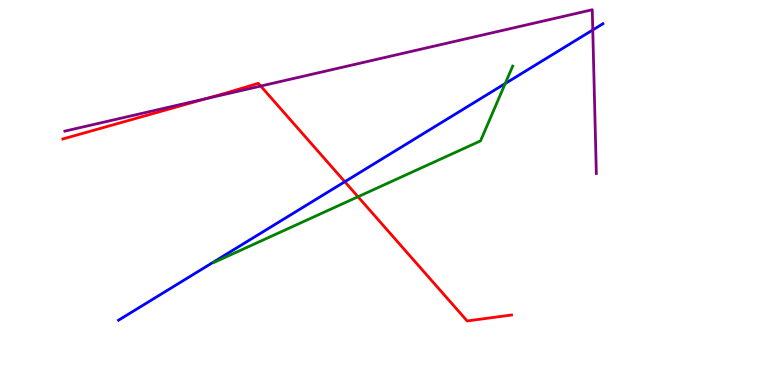[{'lines': ['blue', 'red'], 'intersections': [{'x': 4.45, 'y': 5.28}]}, {'lines': ['green', 'red'], 'intersections': [{'x': 4.62, 'y': 4.89}]}, {'lines': ['purple', 'red'], 'intersections': [{'x': 2.66, 'y': 7.44}, {'x': 3.36, 'y': 7.76}]}, {'lines': ['blue', 'green'], 'intersections': [{'x': 6.52, 'y': 7.83}]}, {'lines': ['blue', 'purple'], 'intersections': [{'x': 7.65, 'y': 9.22}]}, {'lines': ['green', 'purple'], 'intersections': []}]